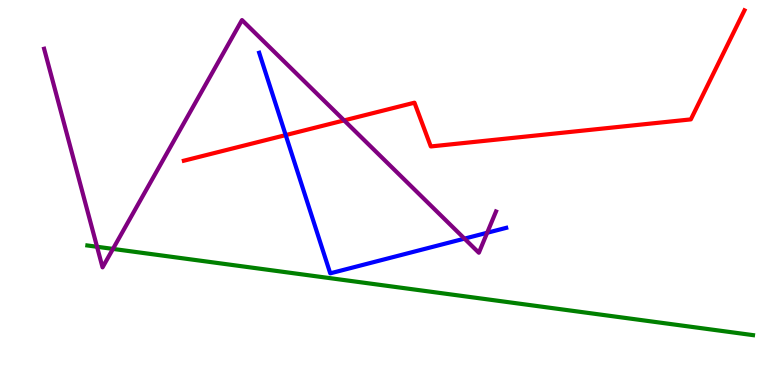[{'lines': ['blue', 'red'], 'intersections': [{'x': 3.69, 'y': 6.49}]}, {'lines': ['green', 'red'], 'intersections': []}, {'lines': ['purple', 'red'], 'intersections': [{'x': 4.44, 'y': 6.87}]}, {'lines': ['blue', 'green'], 'intersections': []}, {'lines': ['blue', 'purple'], 'intersections': [{'x': 5.99, 'y': 3.8}, {'x': 6.29, 'y': 3.95}]}, {'lines': ['green', 'purple'], 'intersections': [{'x': 1.25, 'y': 3.59}, {'x': 1.46, 'y': 3.53}]}]